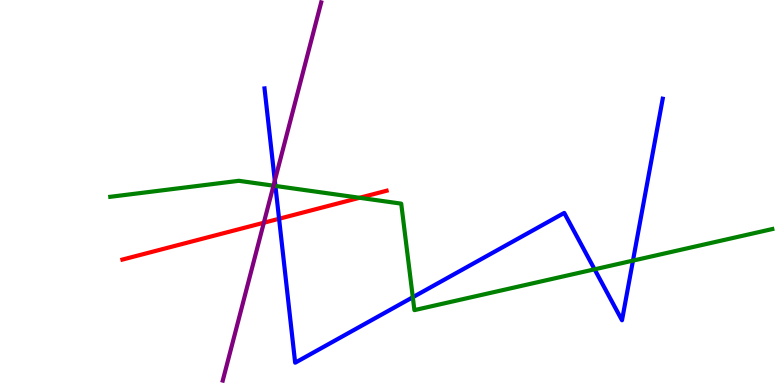[{'lines': ['blue', 'red'], 'intersections': [{'x': 3.6, 'y': 4.32}]}, {'lines': ['green', 'red'], 'intersections': [{'x': 4.64, 'y': 4.86}]}, {'lines': ['purple', 'red'], 'intersections': [{'x': 3.4, 'y': 4.21}]}, {'lines': ['blue', 'green'], 'intersections': [{'x': 3.55, 'y': 5.17}, {'x': 5.33, 'y': 2.28}, {'x': 7.67, 'y': 3.0}, {'x': 8.17, 'y': 3.23}]}, {'lines': ['blue', 'purple'], 'intersections': [{'x': 3.55, 'y': 5.31}]}, {'lines': ['green', 'purple'], 'intersections': [{'x': 3.53, 'y': 5.18}]}]